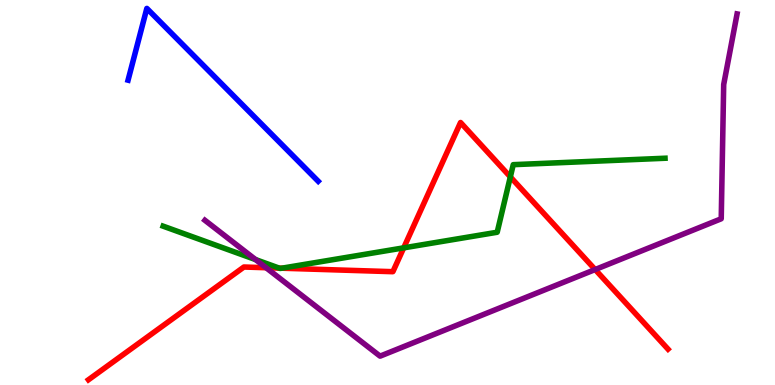[{'lines': ['blue', 'red'], 'intersections': []}, {'lines': ['green', 'red'], 'intersections': [{'x': 3.6, 'y': 3.04}, {'x': 3.64, 'y': 3.03}, {'x': 5.21, 'y': 3.56}, {'x': 6.59, 'y': 5.41}]}, {'lines': ['purple', 'red'], 'intersections': [{'x': 3.43, 'y': 3.05}, {'x': 7.68, 'y': 3.0}]}, {'lines': ['blue', 'green'], 'intersections': []}, {'lines': ['blue', 'purple'], 'intersections': []}, {'lines': ['green', 'purple'], 'intersections': [{'x': 3.3, 'y': 3.26}]}]